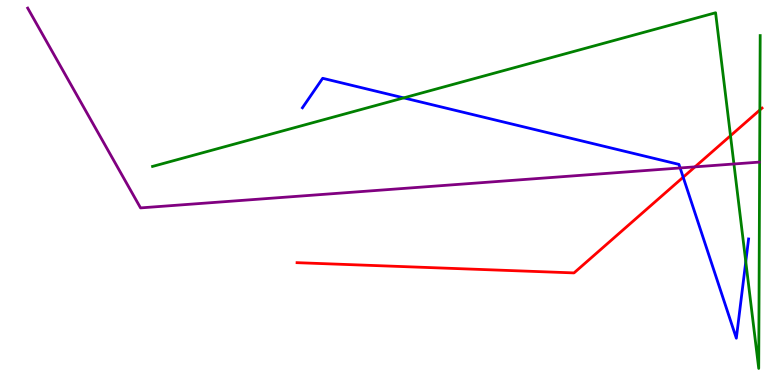[{'lines': ['blue', 'red'], 'intersections': [{'x': 8.82, 'y': 5.4}]}, {'lines': ['green', 'red'], 'intersections': [{'x': 9.43, 'y': 6.47}, {'x': 9.8, 'y': 7.14}]}, {'lines': ['purple', 'red'], 'intersections': [{'x': 8.97, 'y': 5.67}]}, {'lines': ['blue', 'green'], 'intersections': [{'x': 5.21, 'y': 7.46}, {'x': 9.62, 'y': 3.2}]}, {'lines': ['blue', 'purple'], 'intersections': [{'x': 8.78, 'y': 5.64}]}, {'lines': ['green', 'purple'], 'intersections': [{'x': 9.47, 'y': 5.74}]}]